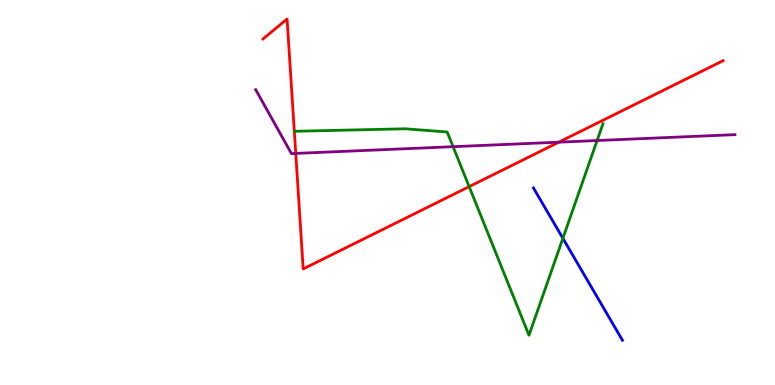[{'lines': ['blue', 'red'], 'intersections': []}, {'lines': ['green', 'red'], 'intersections': [{'x': 6.05, 'y': 5.15}]}, {'lines': ['purple', 'red'], 'intersections': [{'x': 3.82, 'y': 6.02}, {'x': 7.21, 'y': 6.31}]}, {'lines': ['blue', 'green'], 'intersections': [{'x': 7.26, 'y': 3.81}]}, {'lines': ['blue', 'purple'], 'intersections': []}, {'lines': ['green', 'purple'], 'intersections': [{'x': 5.85, 'y': 6.19}, {'x': 7.7, 'y': 6.35}]}]